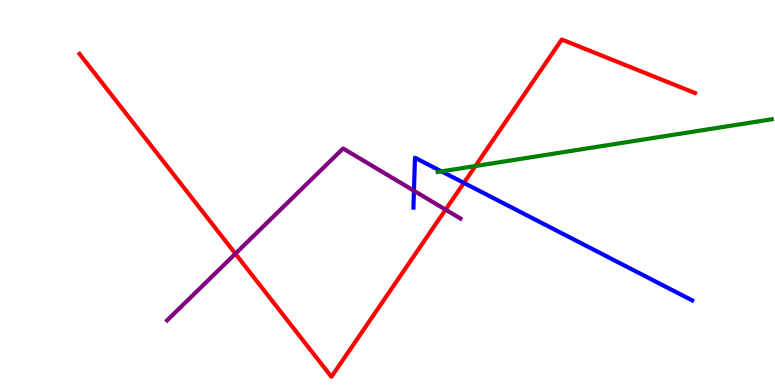[{'lines': ['blue', 'red'], 'intersections': [{'x': 5.99, 'y': 5.25}]}, {'lines': ['green', 'red'], 'intersections': [{'x': 6.13, 'y': 5.69}]}, {'lines': ['purple', 'red'], 'intersections': [{'x': 3.04, 'y': 3.41}, {'x': 5.75, 'y': 4.55}]}, {'lines': ['blue', 'green'], 'intersections': [{'x': 5.7, 'y': 5.55}]}, {'lines': ['blue', 'purple'], 'intersections': [{'x': 5.34, 'y': 5.05}]}, {'lines': ['green', 'purple'], 'intersections': []}]